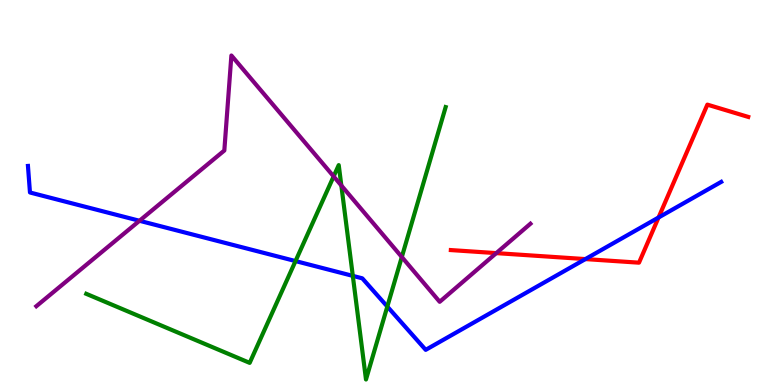[{'lines': ['blue', 'red'], 'intersections': [{'x': 7.55, 'y': 3.27}, {'x': 8.5, 'y': 4.35}]}, {'lines': ['green', 'red'], 'intersections': []}, {'lines': ['purple', 'red'], 'intersections': [{'x': 6.4, 'y': 3.43}]}, {'lines': ['blue', 'green'], 'intersections': [{'x': 3.81, 'y': 3.22}, {'x': 4.55, 'y': 2.83}, {'x': 5.0, 'y': 2.04}]}, {'lines': ['blue', 'purple'], 'intersections': [{'x': 1.8, 'y': 4.27}]}, {'lines': ['green', 'purple'], 'intersections': [{'x': 4.31, 'y': 5.42}, {'x': 4.4, 'y': 5.18}, {'x': 5.18, 'y': 3.32}]}]